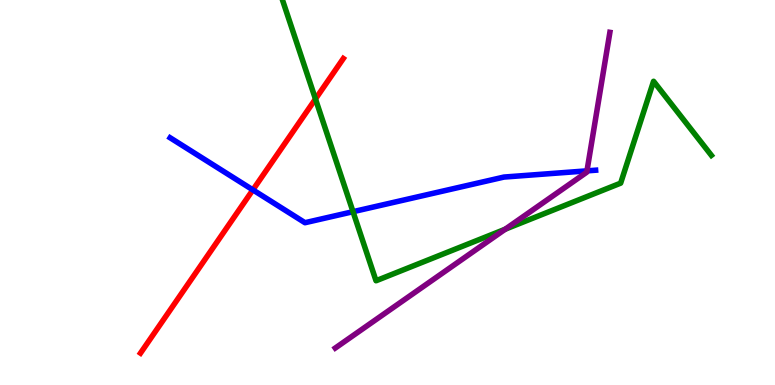[{'lines': ['blue', 'red'], 'intersections': [{'x': 3.26, 'y': 5.07}]}, {'lines': ['green', 'red'], 'intersections': [{'x': 4.07, 'y': 7.43}]}, {'lines': ['purple', 'red'], 'intersections': []}, {'lines': ['blue', 'green'], 'intersections': [{'x': 4.56, 'y': 4.5}]}, {'lines': ['blue', 'purple'], 'intersections': [{'x': 7.57, 'y': 5.56}]}, {'lines': ['green', 'purple'], 'intersections': [{'x': 6.52, 'y': 4.05}]}]